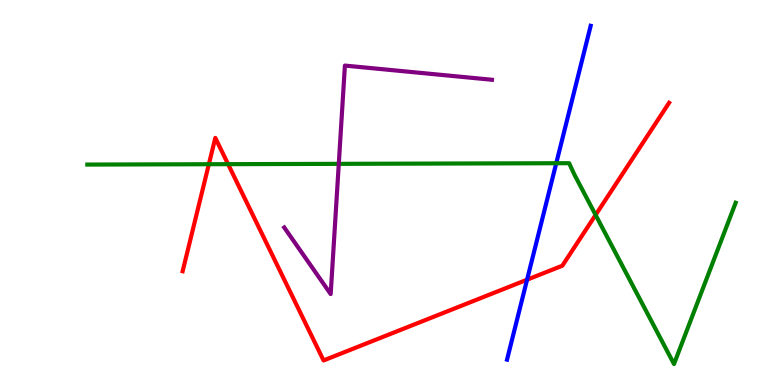[{'lines': ['blue', 'red'], 'intersections': [{'x': 6.8, 'y': 2.73}]}, {'lines': ['green', 'red'], 'intersections': [{'x': 2.69, 'y': 5.73}, {'x': 2.94, 'y': 5.74}, {'x': 7.69, 'y': 4.42}]}, {'lines': ['purple', 'red'], 'intersections': []}, {'lines': ['blue', 'green'], 'intersections': [{'x': 7.18, 'y': 5.76}]}, {'lines': ['blue', 'purple'], 'intersections': []}, {'lines': ['green', 'purple'], 'intersections': [{'x': 4.37, 'y': 5.74}]}]